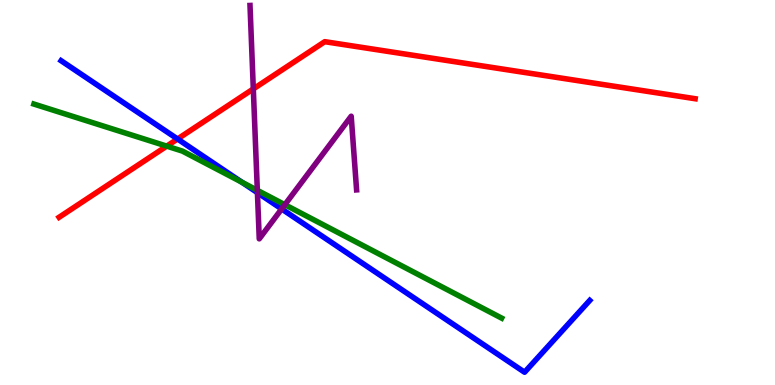[{'lines': ['blue', 'red'], 'intersections': [{'x': 2.29, 'y': 6.39}]}, {'lines': ['green', 'red'], 'intersections': [{'x': 2.15, 'y': 6.2}]}, {'lines': ['purple', 'red'], 'intersections': [{'x': 3.27, 'y': 7.69}]}, {'lines': ['blue', 'green'], 'intersections': [{'x': 3.12, 'y': 5.27}]}, {'lines': ['blue', 'purple'], 'intersections': [{'x': 3.32, 'y': 5.0}, {'x': 3.63, 'y': 4.57}]}, {'lines': ['green', 'purple'], 'intersections': [{'x': 3.32, 'y': 5.06}, {'x': 3.68, 'y': 4.68}]}]